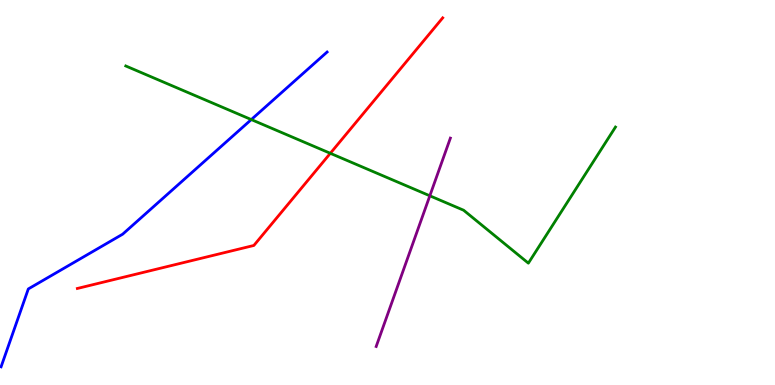[{'lines': ['blue', 'red'], 'intersections': []}, {'lines': ['green', 'red'], 'intersections': [{'x': 4.26, 'y': 6.02}]}, {'lines': ['purple', 'red'], 'intersections': []}, {'lines': ['blue', 'green'], 'intersections': [{'x': 3.24, 'y': 6.89}]}, {'lines': ['blue', 'purple'], 'intersections': []}, {'lines': ['green', 'purple'], 'intersections': [{'x': 5.55, 'y': 4.91}]}]